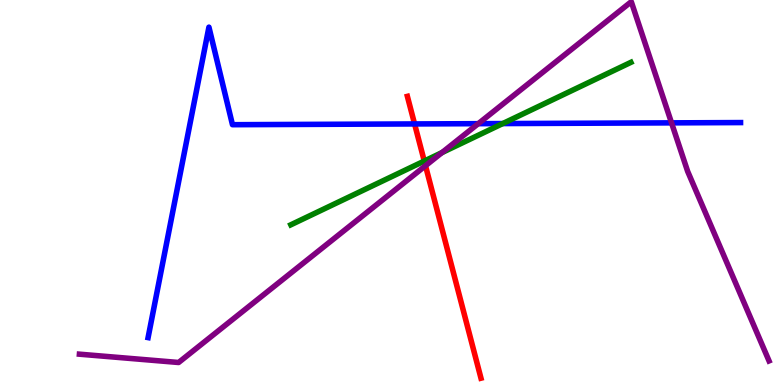[{'lines': ['blue', 'red'], 'intersections': [{'x': 5.35, 'y': 6.78}]}, {'lines': ['green', 'red'], 'intersections': [{'x': 5.47, 'y': 5.82}]}, {'lines': ['purple', 'red'], 'intersections': [{'x': 5.49, 'y': 5.7}]}, {'lines': ['blue', 'green'], 'intersections': [{'x': 6.49, 'y': 6.79}]}, {'lines': ['blue', 'purple'], 'intersections': [{'x': 6.17, 'y': 6.79}, {'x': 8.66, 'y': 6.81}]}, {'lines': ['green', 'purple'], 'intersections': [{'x': 5.7, 'y': 6.04}]}]